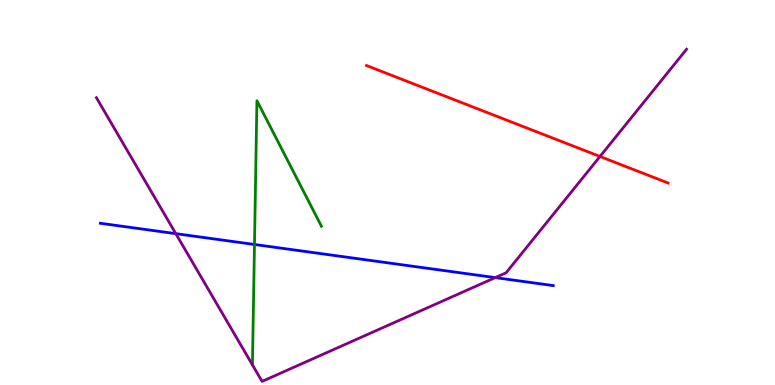[{'lines': ['blue', 'red'], 'intersections': []}, {'lines': ['green', 'red'], 'intersections': []}, {'lines': ['purple', 'red'], 'intersections': [{'x': 7.74, 'y': 5.94}]}, {'lines': ['blue', 'green'], 'intersections': [{'x': 3.28, 'y': 3.65}]}, {'lines': ['blue', 'purple'], 'intersections': [{'x': 2.27, 'y': 3.93}, {'x': 6.39, 'y': 2.79}]}, {'lines': ['green', 'purple'], 'intersections': []}]